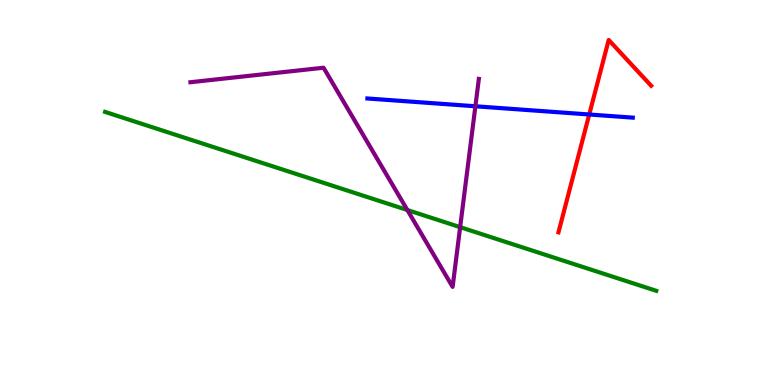[{'lines': ['blue', 'red'], 'intersections': [{'x': 7.6, 'y': 7.03}]}, {'lines': ['green', 'red'], 'intersections': []}, {'lines': ['purple', 'red'], 'intersections': []}, {'lines': ['blue', 'green'], 'intersections': []}, {'lines': ['blue', 'purple'], 'intersections': [{'x': 6.13, 'y': 7.24}]}, {'lines': ['green', 'purple'], 'intersections': [{'x': 5.26, 'y': 4.54}, {'x': 5.94, 'y': 4.1}]}]